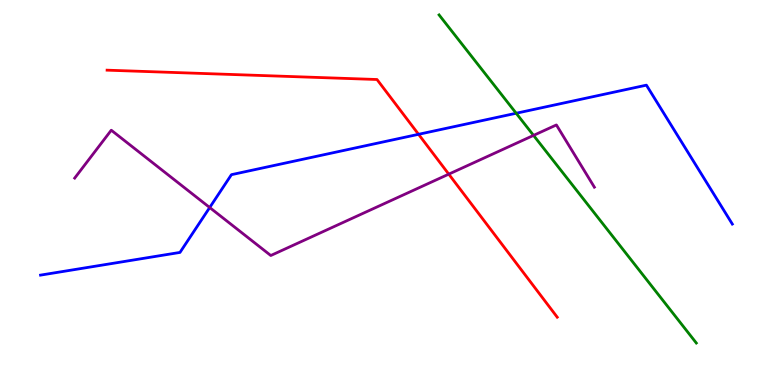[{'lines': ['blue', 'red'], 'intersections': [{'x': 5.4, 'y': 6.51}]}, {'lines': ['green', 'red'], 'intersections': []}, {'lines': ['purple', 'red'], 'intersections': [{'x': 5.79, 'y': 5.48}]}, {'lines': ['blue', 'green'], 'intersections': [{'x': 6.66, 'y': 7.06}]}, {'lines': ['blue', 'purple'], 'intersections': [{'x': 2.71, 'y': 4.61}]}, {'lines': ['green', 'purple'], 'intersections': [{'x': 6.88, 'y': 6.48}]}]